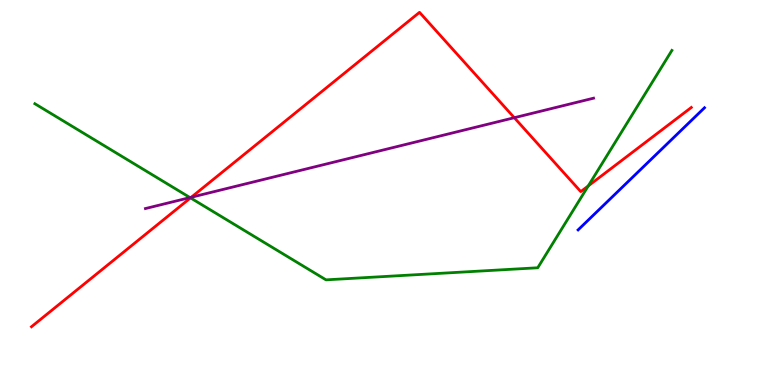[{'lines': ['blue', 'red'], 'intersections': []}, {'lines': ['green', 'red'], 'intersections': [{'x': 2.46, 'y': 4.86}, {'x': 7.59, 'y': 5.17}]}, {'lines': ['purple', 'red'], 'intersections': [{'x': 2.47, 'y': 4.88}, {'x': 6.64, 'y': 6.94}]}, {'lines': ['blue', 'green'], 'intersections': []}, {'lines': ['blue', 'purple'], 'intersections': []}, {'lines': ['green', 'purple'], 'intersections': [{'x': 2.45, 'y': 4.87}]}]